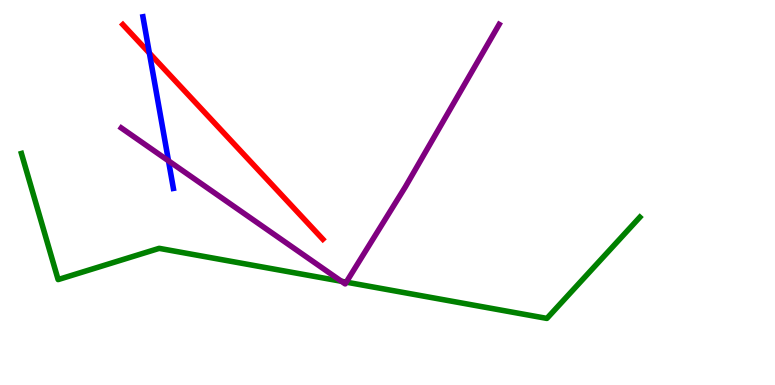[{'lines': ['blue', 'red'], 'intersections': [{'x': 1.93, 'y': 8.62}]}, {'lines': ['green', 'red'], 'intersections': []}, {'lines': ['purple', 'red'], 'intersections': []}, {'lines': ['blue', 'green'], 'intersections': []}, {'lines': ['blue', 'purple'], 'intersections': [{'x': 2.17, 'y': 5.82}]}, {'lines': ['green', 'purple'], 'intersections': [{'x': 4.41, 'y': 2.69}, {'x': 4.47, 'y': 2.67}]}]